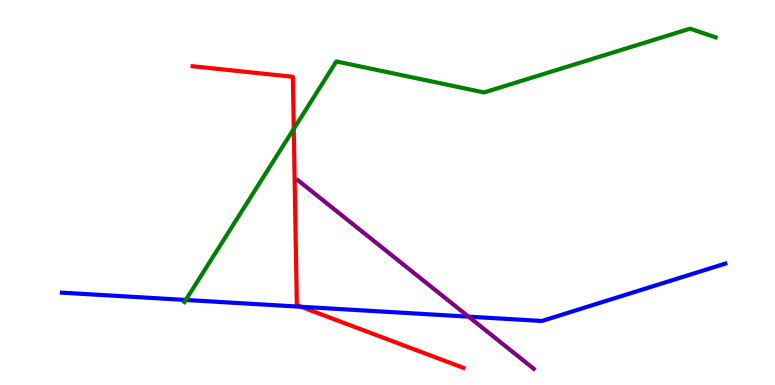[{'lines': ['blue', 'red'], 'intersections': [{'x': 3.88, 'y': 2.03}]}, {'lines': ['green', 'red'], 'intersections': [{'x': 3.79, 'y': 6.65}]}, {'lines': ['purple', 'red'], 'intersections': []}, {'lines': ['blue', 'green'], 'intersections': [{'x': 2.4, 'y': 2.21}]}, {'lines': ['blue', 'purple'], 'intersections': [{'x': 6.05, 'y': 1.78}]}, {'lines': ['green', 'purple'], 'intersections': []}]